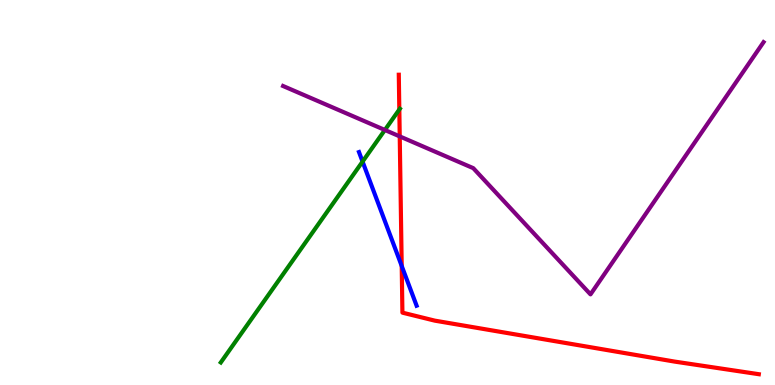[{'lines': ['blue', 'red'], 'intersections': [{'x': 5.18, 'y': 3.09}]}, {'lines': ['green', 'red'], 'intersections': [{'x': 5.15, 'y': 7.16}]}, {'lines': ['purple', 'red'], 'intersections': [{'x': 5.16, 'y': 6.46}]}, {'lines': ['blue', 'green'], 'intersections': [{'x': 4.68, 'y': 5.8}]}, {'lines': ['blue', 'purple'], 'intersections': []}, {'lines': ['green', 'purple'], 'intersections': [{'x': 4.97, 'y': 6.62}]}]